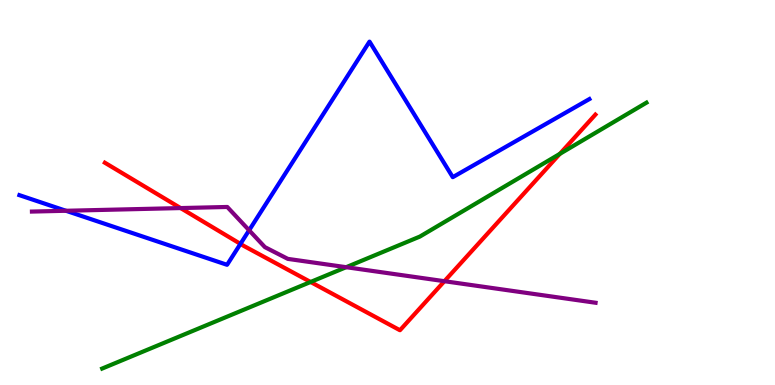[{'lines': ['blue', 'red'], 'intersections': [{'x': 3.1, 'y': 3.67}]}, {'lines': ['green', 'red'], 'intersections': [{'x': 4.01, 'y': 2.68}, {'x': 7.22, 'y': 6.0}]}, {'lines': ['purple', 'red'], 'intersections': [{'x': 2.33, 'y': 4.6}, {'x': 5.73, 'y': 2.7}]}, {'lines': ['blue', 'green'], 'intersections': []}, {'lines': ['blue', 'purple'], 'intersections': [{'x': 0.851, 'y': 4.53}, {'x': 3.21, 'y': 4.02}]}, {'lines': ['green', 'purple'], 'intersections': [{'x': 4.47, 'y': 3.06}]}]